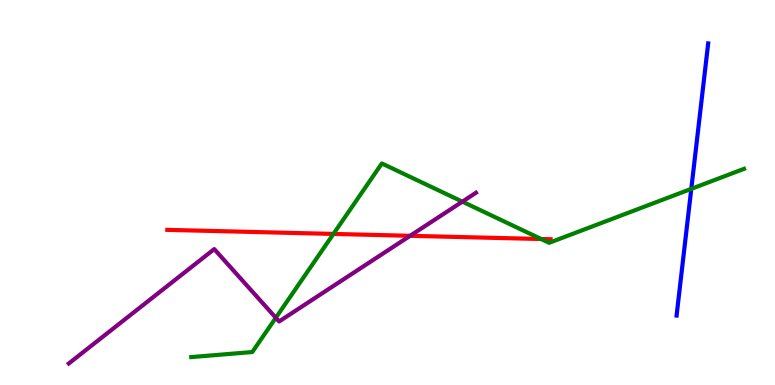[{'lines': ['blue', 'red'], 'intersections': []}, {'lines': ['green', 'red'], 'intersections': [{'x': 4.3, 'y': 3.92}, {'x': 6.98, 'y': 3.79}]}, {'lines': ['purple', 'red'], 'intersections': [{'x': 5.29, 'y': 3.88}]}, {'lines': ['blue', 'green'], 'intersections': [{'x': 8.92, 'y': 5.09}]}, {'lines': ['blue', 'purple'], 'intersections': []}, {'lines': ['green', 'purple'], 'intersections': [{'x': 3.56, 'y': 1.75}, {'x': 5.97, 'y': 4.76}]}]